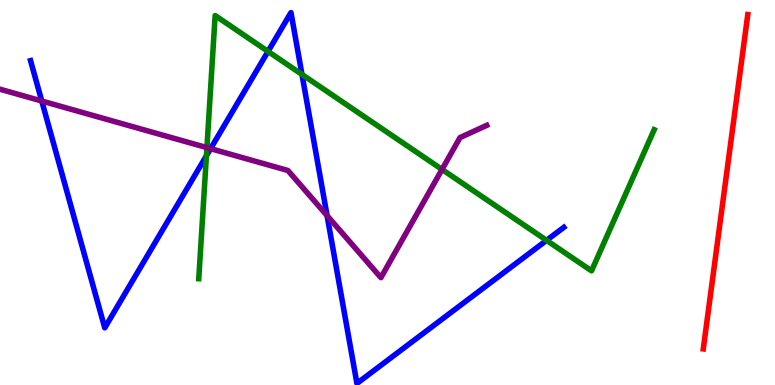[{'lines': ['blue', 'red'], 'intersections': []}, {'lines': ['green', 'red'], 'intersections': []}, {'lines': ['purple', 'red'], 'intersections': []}, {'lines': ['blue', 'green'], 'intersections': [{'x': 2.66, 'y': 5.95}, {'x': 3.46, 'y': 8.66}, {'x': 3.9, 'y': 8.07}, {'x': 7.05, 'y': 3.76}]}, {'lines': ['blue', 'purple'], 'intersections': [{'x': 0.539, 'y': 7.38}, {'x': 2.72, 'y': 6.14}, {'x': 4.22, 'y': 4.4}]}, {'lines': ['green', 'purple'], 'intersections': [{'x': 2.67, 'y': 6.17}, {'x': 5.7, 'y': 5.6}]}]